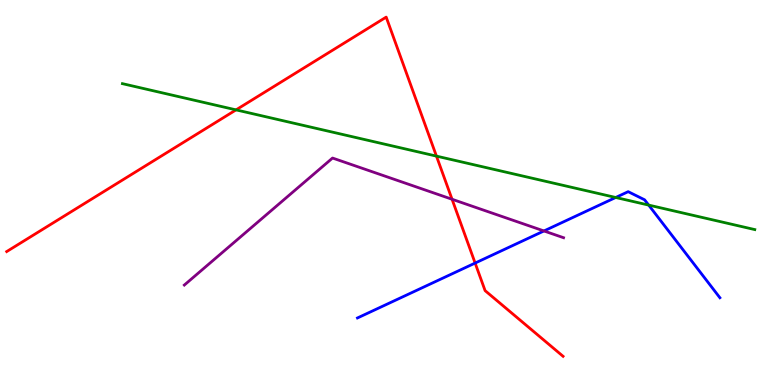[{'lines': ['blue', 'red'], 'intersections': [{'x': 6.13, 'y': 3.17}]}, {'lines': ['green', 'red'], 'intersections': [{'x': 3.05, 'y': 7.15}, {'x': 5.63, 'y': 5.94}]}, {'lines': ['purple', 'red'], 'intersections': [{'x': 5.83, 'y': 4.82}]}, {'lines': ['blue', 'green'], 'intersections': [{'x': 7.94, 'y': 4.87}, {'x': 8.37, 'y': 4.67}]}, {'lines': ['blue', 'purple'], 'intersections': [{'x': 7.02, 'y': 4.0}]}, {'lines': ['green', 'purple'], 'intersections': []}]